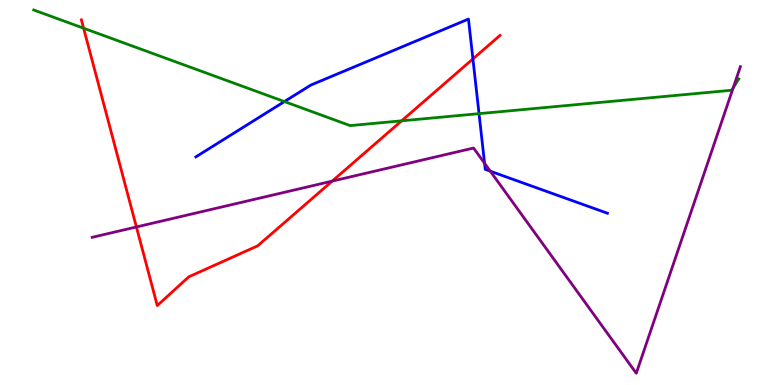[{'lines': ['blue', 'red'], 'intersections': [{'x': 6.1, 'y': 8.47}]}, {'lines': ['green', 'red'], 'intersections': [{'x': 1.08, 'y': 9.27}, {'x': 5.18, 'y': 6.86}]}, {'lines': ['purple', 'red'], 'intersections': [{'x': 1.76, 'y': 4.1}, {'x': 4.29, 'y': 5.3}]}, {'lines': ['blue', 'green'], 'intersections': [{'x': 3.67, 'y': 7.36}, {'x': 6.18, 'y': 7.05}]}, {'lines': ['blue', 'purple'], 'intersections': [{'x': 6.25, 'y': 5.76}, {'x': 6.33, 'y': 5.55}]}, {'lines': ['green', 'purple'], 'intersections': [{'x': 9.46, 'y': 7.72}]}]